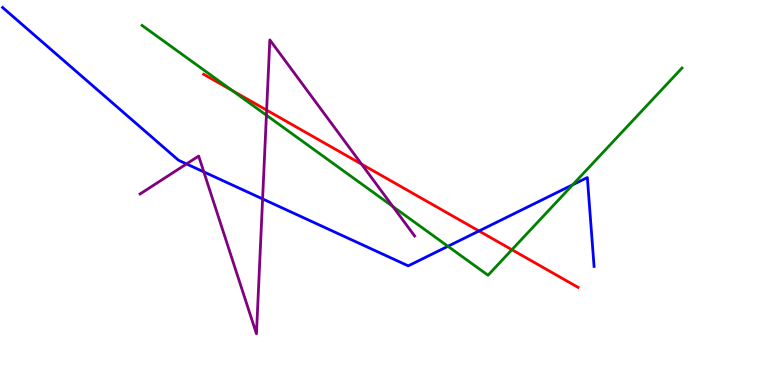[{'lines': ['blue', 'red'], 'intersections': [{'x': 6.18, 'y': 4.0}]}, {'lines': ['green', 'red'], 'intersections': [{'x': 3.0, 'y': 7.65}, {'x': 6.61, 'y': 3.51}]}, {'lines': ['purple', 'red'], 'intersections': [{'x': 3.44, 'y': 7.14}, {'x': 4.67, 'y': 5.74}]}, {'lines': ['blue', 'green'], 'intersections': [{'x': 5.78, 'y': 3.6}, {'x': 7.39, 'y': 5.2}]}, {'lines': ['blue', 'purple'], 'intersections': [{'x': 2.41, 'y': 5.74}, {'x': 2.63, 'y': 5.54}, {'x': 3.39, 'y': 4.83}]}, {'lines': ['green', 'purple'], 'intersections': [{'x': 3.44, 'y': 7.01}, {'x': 5.07, 'y': 4.64}]}]